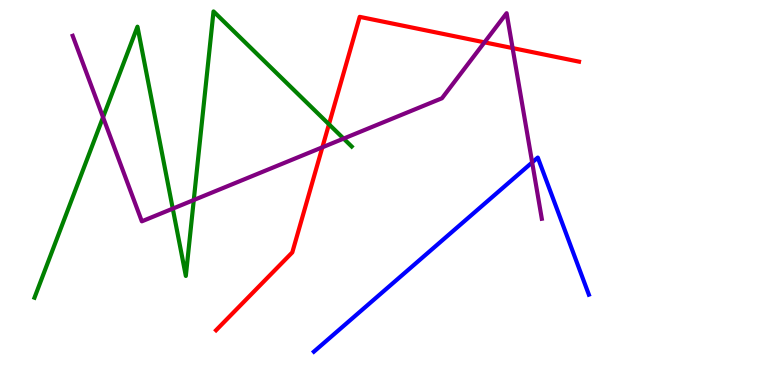[{'lines': ['blue', 'red'], 'intersections': []}, {'lines': ['green', 'red'], 'intersections': [{'x': 4.24, 'y': 6.77}]}, {'lines': ['purple', 'red'], 'intersections': [{'x': 4.16, 'y': 6.17}, {'x': 6.25, 'y': 8.9}, {'x': 6.61, 'y': 8.75}]}, {'lines': ['blue', 'green'], 'intersections': []}, {'lines': ['blue', 'purple'], 'intersections': [{'x': 6.87, 'y': 5.78}]}, {'lines': ['green', 'purple'], 'intersections': [{'x': 1.33, 'y': 6.95}, {'x': 2.23, 'y': 4.58}, {'x': 2.5, 'y': 4.8}, {'x': 4.43, 'y': 6.4}]}]